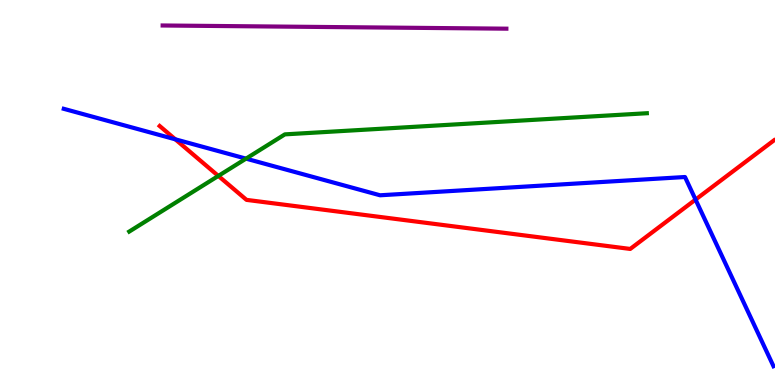[{'lines': ['blue', 'red'], 'intersections': [{'x': 2.26, 'y': 6.38}, {'x': 8.97, 'y': 4.82}]}, {'lines': ['green', 'red'], 'intersections': [{'x': 2.82, 'y': 5.43}]}, {'lines': ['purple', 'red'], 'intersections': []}, {'lines': ['blue', 'green'], 'intersections': [{'x': 3.17, 'y': 5.88}]}, {'lines': ['blue', 'purple'], 'intersections': []}, {'lines': ['green', 'purple'], 'intersections': []}]